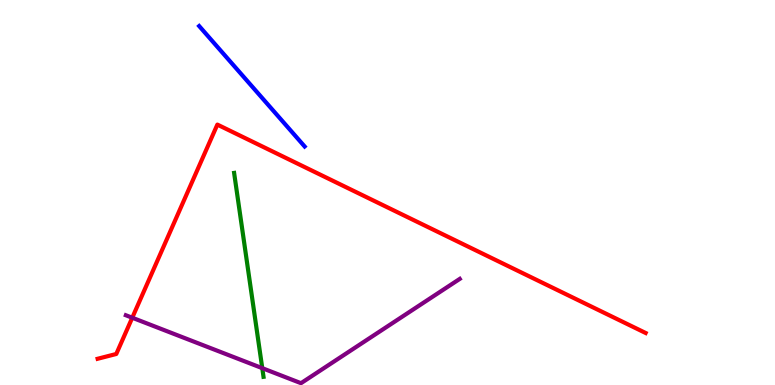[{'lines': ['blue', 'red'], 'intersections': []}, {'lines': ['green', 'red'], 'intersections': []}, {'lines': ['purple', 'red'], 'intersections': [{'x': 1.71, 'y': 1.75}]}, {'lines': ['blue', 'green'], 'intersections': []}, {'lines': ['blue', 'purple'], 'intersections': []}, {'lines': ['green', 'purple'], 'intersections': [{'x': 3.38, 'y': 0.437}]}]